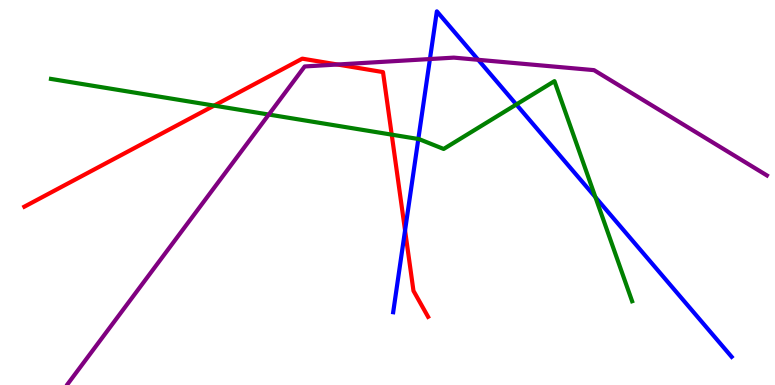[{'lines': ['blue', 'red'], 'intersections': [{'x': 5.23, 'y': 4.01}]}, {'lines': ['green', 'red'], 'intersections': [{'x': 2.76, 'y': 7.26}, {'x': 5.05, 'y': 6.5}]}, {'lines': ['purple', 'red'], 'intersections': [{'x': 4.35, 'y': 8.32}]}, {'lines': ['blue', 'green'], 'intersections': [{'x': 5.4, 'y': 6.39}, {'x': 6.66, 'y': 7.29}, {'x': 7.68, 'y': 4.88}]}, {'lines': ['blue', 'purple'], 'intersections': [{'x': 5.55, 'y': 8.47}, {'x': 6.17, 'y': 8.45}]}, {'lines': ['green', 'purple'], 'intersections': [{'x': 3.47, 'y': 7.02}]}]